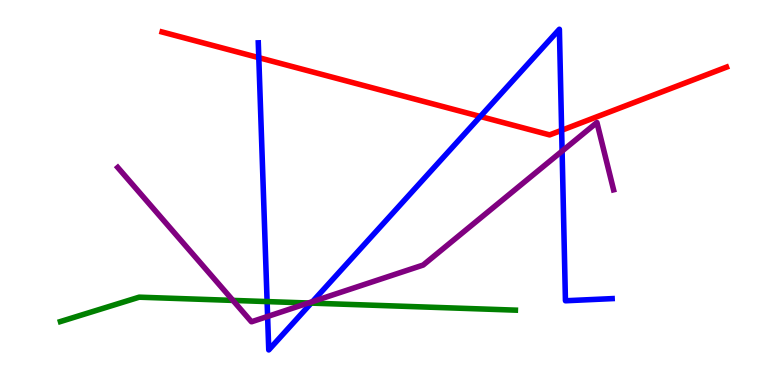[{'lines': ['blue', 'red'], 'intersections': [{'x': 3.34, 'y': 8.5}, {'x': 6.2, 'y': 6.97}, {'x': 7.25, 'y': 6.62}]}, {'lines': ['green', 'red'], 'intersections': []}, {'lines': ['purple', 'red'], 'intersections': []}, {'lines': ['blue', 'green'], 'intersections': [{'x': 3.45, 'y': 2.17}, {'x': 4.02, 'y': 2.13}]}, {'lines': ['blue', 'purple'], 'intersections': [{'x': 3.45, 'y': 1.78}, {'x': 4.03, 'y': 2.17}, {'x': 7.25, 'y': 6.08}]}, {'lines': ['green', 'purple'], 'intersections': [{'x': 3.01, 'y': 2.2}, {'x': 3.98, 'y': 2.13}]}]